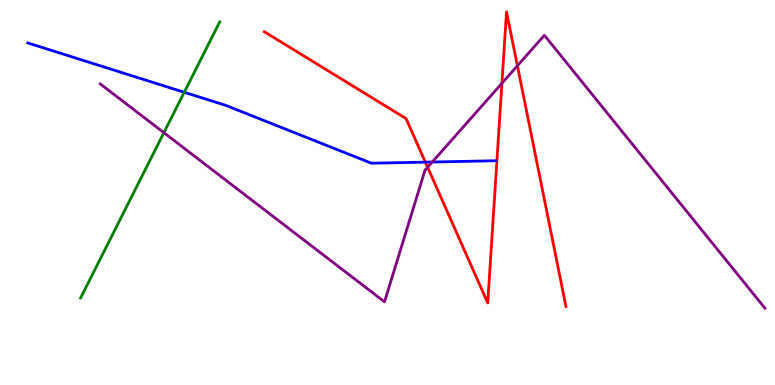[{'lines': ['blue', 'red'], 'intersections': [{'x': 5.49, 'y': 5.79}]}, {'lines': ['green', 'red'], 'intersections': []}, {'lines': ['purple', 'red'], 'intersections': [{'x': 5.52, 'y': 5.66}, {'x': 6.48, 'y': 7.84}, {'x': 6.68, 'y': 8.29}]}, {'lines': ['blue', 'green'], 'intersections': [{'x': 2.38, 'y': 7.6}]}, {'lines': ['blue', 'purple'], 'intersections': [{'x': 5.58, 'y': 5.79}]}, {'lines': ['green', 'purple'], 'intersections': [{'x': 2.11, 'y': 6.55}]}]